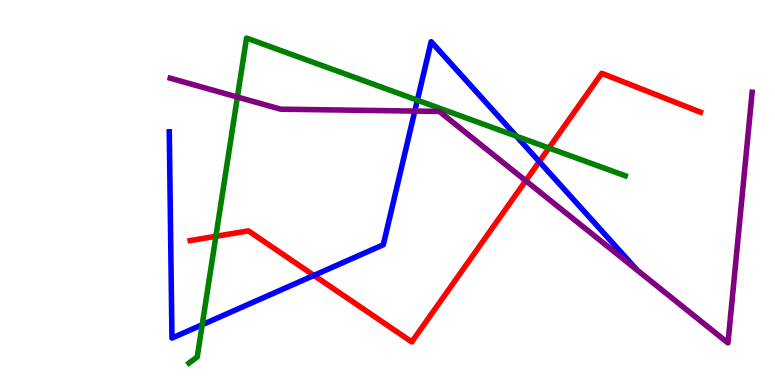[{'lines': ['blue', 'red'], 'intersections': [{'x': 4.05, 'y': 2.85}, {'x': 6.96, 'y': 5.8}]}, {'lines': ['green', 'red'], 'intersections': [{'x': 2.79, 'y': 3.86}, {'x': 7.08, 'y': 6.16}]}, {'lines': ['purple', 'red'], 'intersections': [{'x': 6.78, 'y': 5.31}]}, {'lines': ['blue', 'green'], 'intersections': [{'x': 2.61, 'y': 1.57}, {'x': 5.39, 'y': 7.4}, {'x': 6.66, 'y': 6.46}]}, {'lines': ['blue', 'purple'], 'intersections': [{'x': 5.35, 'y': 7.11}]}, {'lines': ['green', 'purple'], 'intersections': [{'x': 3.06, 'y': 7.48}]}]